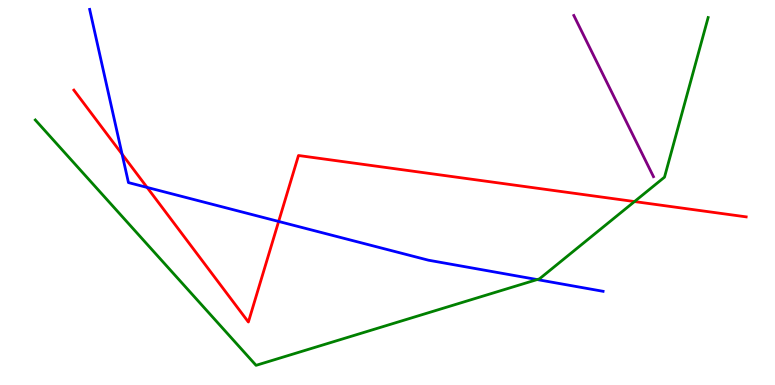[{'lines': ['blue', 'red'], 'intersections': [{'x': 1.58, 'y': 6.0}, {'x': 1.9, 'y': 5.13}, {'x': 3.6, 'y': 4.25}]}, {'lines': ['green', 'red'], 'intersections': [{'x': 8.19, 'y': 4.76}]}, {'lines': ['purple', 'red'], 'intersections': []}, {'lines': ['blue', 'green'], 'intersections': [{'x': 6.93, 'y': 2.74}]}, {'lines': ['blue', 'purple'], 'intersections': []}, {'lines': ['green', 'purple'], 'intersections': []}]